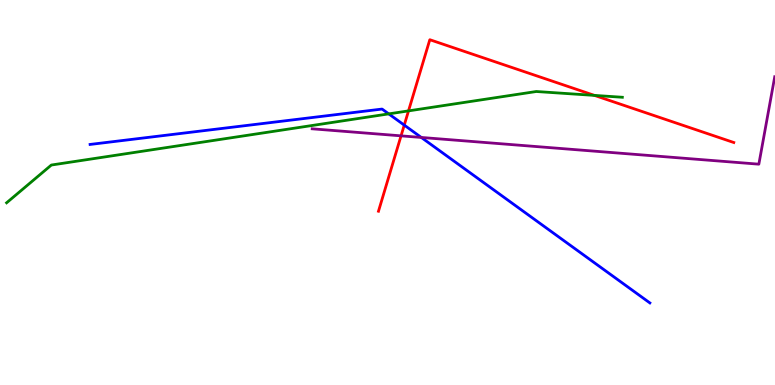[{'lines': ['blue', 'red'], 'intersections': [{'x': 5.22, 'y': 6.75}]}, {'lines': ['green', 'red'], 'intersections': [{'x': 5.27, 'y': 7.12}, {'x': 7.67, 'y': 7.52}]}, {'lines': ['purple', 'red'], 'intersections': [{'x': 5.17, 'y': 6.47}]}, {'lines': ['blue', 'green'], 'intersections': [{'x': 5.02, 'y': 7.04}]}, {'lines': ['blue', 'purple'], 'intersections': [{'x': 5.44, 'y': 6.43}]}, {'lines': ['green', 'purple'], 'intersections': []}]